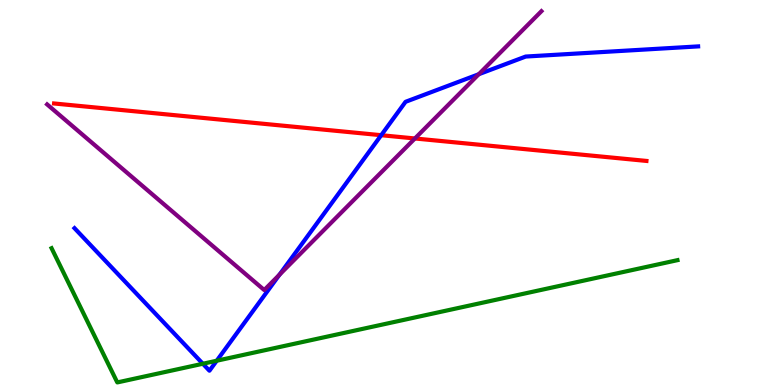[{'lines': ['blue', 'red'], 'intersections': [{'x': 4.92, 'y': 6.49}]}, {'lines': ['green', 'red'], 'intersections': []}, {'lines': ['purple', 'red'], 'intersections': [{'x': 5.35, 'y': 6.4}]}, {'lines': ['blue', 'green'], 'intersections': [{'x': 2.62, 'y': 0.552}, {'x': 2.8, 'y': 0.631}]}, {'lines': ['blue', 'purple'], 'intersections': [{'x': 3.61, 'y': 2.86}, {'x': 6.18, 'y': 8.07}]}, {'lines': ['green', 'purple'], 'intersections': []}]